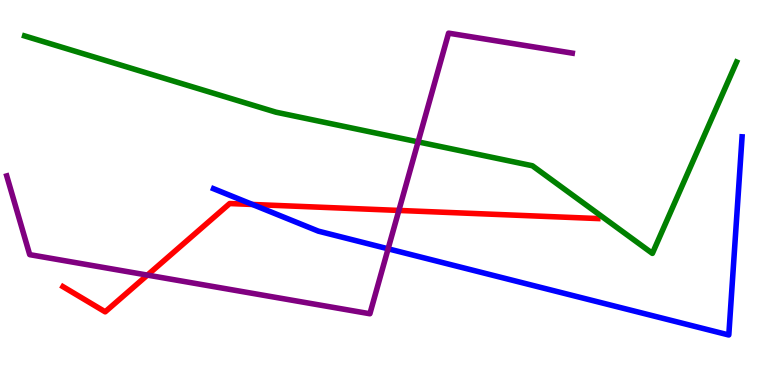[{'lines': ['blue', 'red'], 'intersections': [{'x': 3.26, 'y': 4.69}]}, {'lines': ['green', 'red'], 'intersections': []}, {'lines': ['purple', 'red'], 'intersections': [{'x': 1.9, 'y': 2.85}, {'x': 5.15, 'y': 4.53}]}, {'lines': ['blue', 'green'], 'intersections': []}, {'lines': ['blue', 'purple'], 'intersections': [{'x': 5.01, 'y': 3.54}]}, {'lines': ['green', 'purple'], 'intersections': [{'x': 5.39, 'y': 6.31}]}]